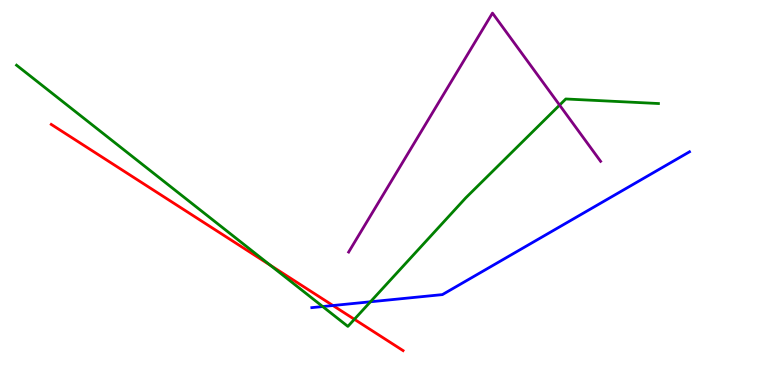[{'lines': ['blue', 'red'], 'intersections': [{'x': 4.3, 'y': 2.06}]}, {'lines': ['green', 'red'], 'intersections': [{'x': 3.49, 'y': 3.11}, {'x': 4.57, 'y': 1.71}]}, {'lines': ['purple', 'red'], 'intersections': []}, {'lines': ['blue', 'green'], 'intersections': [{'x': 4.16, 'y': 2.04}, {'x': 4.78, 'y': 2.16}]}, {'lines': ['blue', 'purple'], 'intersections': []}, {'lines': ['green', 'purple'], 'intersections': [{'x': 7.22, 'y': 7.27}]}]